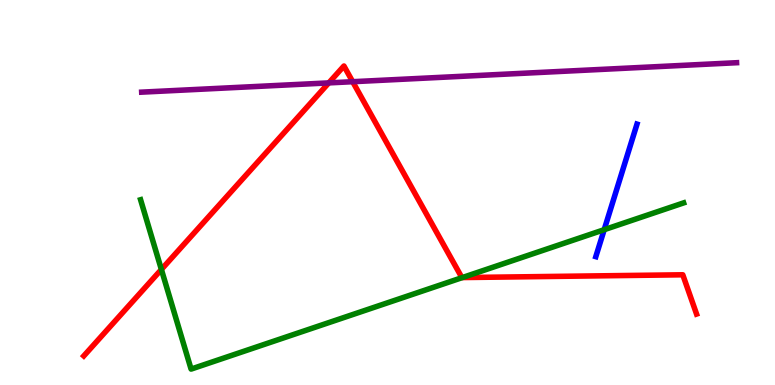[{'lines': ['blue', 'red'], 'intersections': []}, {'lines': ['green', 'red'], 'intersections': [{'x': 2.08, 'y': 3.0}, {'x': 5.97, 'y': 2.79}]}, {'lines': ['purple', 'red'], 'intersections': [{'x': 4.24, 'y': 7.85}, {'x': 4.55, 'y': 7.88}]}, {'lines': ['blue', 'green'], 'intersections': [{'x': 7.8, 'y': 4.03}]}, {'lines': ['blue', 'purple'], 'intersections': []}, {'lines': ['green', 'purple'], 'intersections': []}]